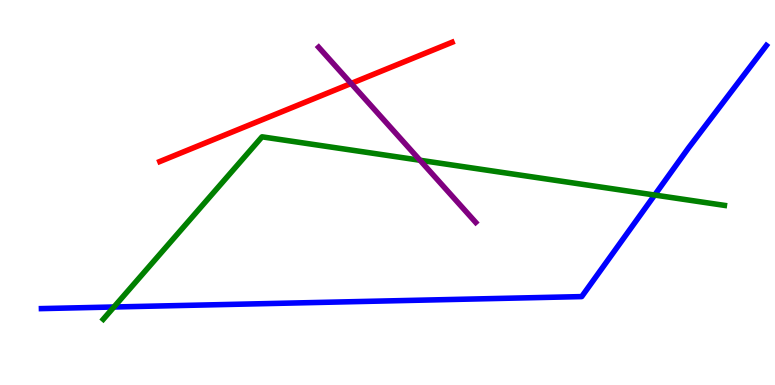[{'lines': ['blue', 'red'], 'intersections': []}, {'lines': ['green', 'red'], 'intersections': []}, {'lines': ['purple', 'red'], 'intersections': [{'x': 4.53, 'y': 7.83}]}, {'lines': ['blue', 'green'], 'intersections': [{'x': 1.47, 'y': 2.03}, {'x': 8.45, 'y': 4.93}]}, {'lines': ['blue', 'purple'], 'intersections': []}, {'lines': ['green', 'purple'], 'intersections': [{'x': 5.42, 'y': 5.84}]}]